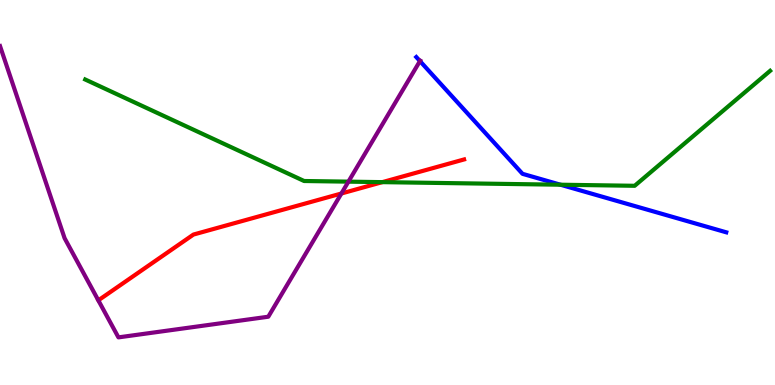[{'lines': ['blue', 'red'], 'intersections': []}, {'lines': ['green', 'red'], 'intersections': [{'x': 4.93, 'y': 5.27}]}, {'lines': ['purple', 'red'], 'intersections': [{'x': 4.41, 'y': 4.97}]}, {'lines': ['blue', 'green'], 'intersections': [{'x': 7.23, 'y': 5.2}]}, {'lines': ['blue', 'purple'], 'intersections': [{'x': 5.42, 'y': 8.41}]}, {'lines': ['green', 'purple'], 'intersections': [{'x': 4.5, 'y': 5.28}]}]